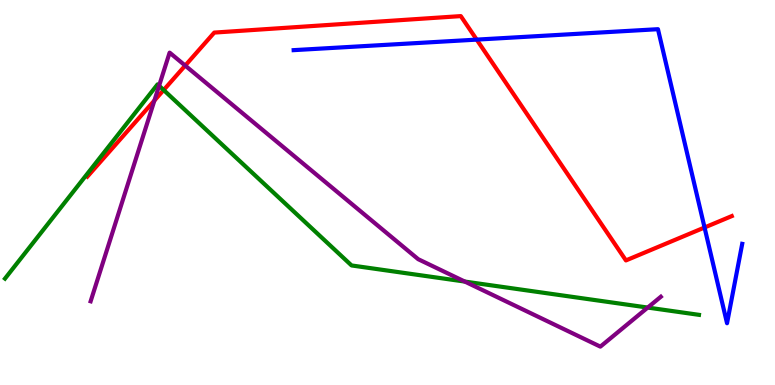[{'lines': ['blue', 'red'], 'intersections': [{'x': 6.15, 'y': 8.97}, {'x': 9.09, 'y': 4.09}]}, {'lines': ['green', 'red'], 'intersections': [{'x': 2.11, 'y': 7.66}]}, {'lines': ['purple', 'red'], 'intersections': [{'x': 1.99, 'y': 7.39}, {'x': 2.39, 'y': 8.3}]}, {'lines': ['blue', 'green'], 'intersections': []}, {'lines': ['blue', 'purple'], 'intersections': []}, {'lines': ['green', 'purple'], 'intersections': [{'x': 2.05, 'y': 7.77}, {'x': 6.0, 'y': 2.69}, {'x': 8.36, 'y': 2.01}]}]